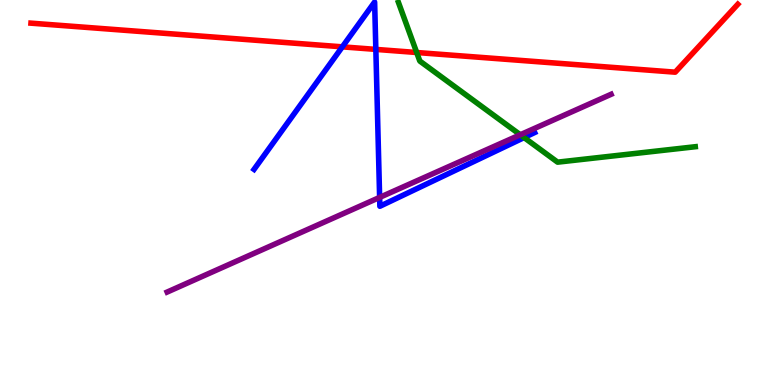[{'lines': ['blue', 'red'], 'intersections': [{'x': 4.42, 'y': 8.78}, {'x': 4.85, 'y': 8.72}]}, {'lines': ['green', 'red'], 'intersections': [{'x': 5.38, 'y': 8.64}]}, {'lines': ['purple', 'red'], 'intersections': []}, {'lines': ['blue', 'green'], 'intersections': [{'x': 6.76, 'y': 6.43}]}, {'lines': ['blue', 'purple'], 'intersections': [{'x': 4.9, 'y': 4.87}]}, {'lines': ['green', 'purple'], 'intersections': [{'x': 6.71, 'y': 6.5}]}]